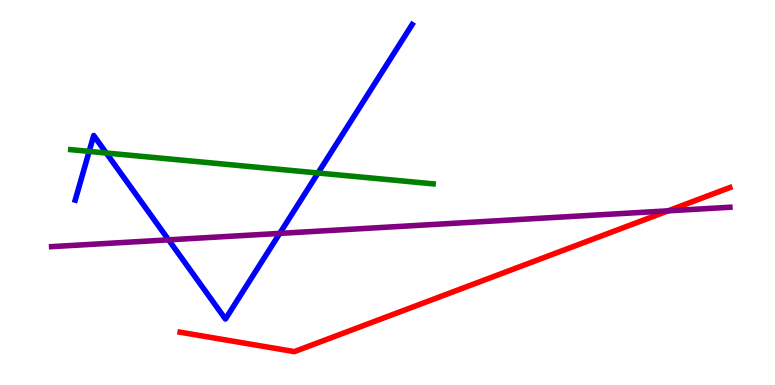[{'lines': ['blue', 'red'], 'intersections': []}, {'lines': ['green', 'red'], 'intersections': []}, {'lines': ['purple', 'red'], 'intersections': [{'x': 8.62, 'y': 4.52}]}, {'lines': ['blue', 'green'], 'intersections': [{'x': 1.15, 'y': 6.07}, {'x': 1.37, 'y': 6.03}, {'x': 4.1, 'y': 5.51}]}, {'lines': ['blue', 'purple'], 'intersections': [{'x': 2.18, 'y': 3.77}, {'x': 3.61, 'y': 3.94}]}, {'lines': ['green', 'purple'], 'intersections': []}]